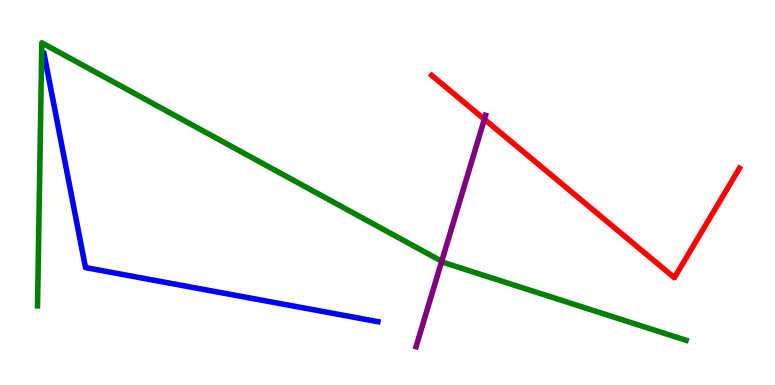[{'lines': ['blue', 'red'], 'intersections': []}, {'lines': ['green', 'red'], 'intersections': []}, {'lines': ['purple', 'red'], 'intersections': [{'x': 6.25, 'y': 6.9}]}, {'lines': ['blue', 'green'], 'intersections': []}, {'lines': ['blue', 'purple'], 'intersections': []}, {'lines': ['green', 'purple'], 'intersections': [{'x': 5.7, 'y': 3.21}]}]